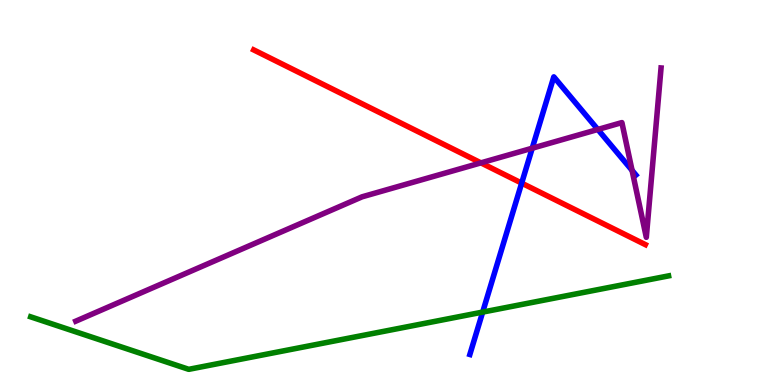[{'lines': ['blue', 'red'], 'intersections': [{'x': 6.73, 'y': 5.24}]}, {'lines': ['green', 'red'], 'intersections': []}, {'lines': ['purple', 'red'], 'intersections': [{'x': 6.21, 'y': 5.77}]}, {'lines': ['blue', 'green'], 'intersections': [{'x': 6.23, 'y': 1.89}]}, {'lines': ['blue', 'purple'], 'intersections': [{'x': 6.87, 'y': 6.15}, {'x': 7.71, 'y': 6.64}, {'x': 8.16, 'y': 5.57}]}, {'lines': ['green', 'purple'], 'intersections': []}]